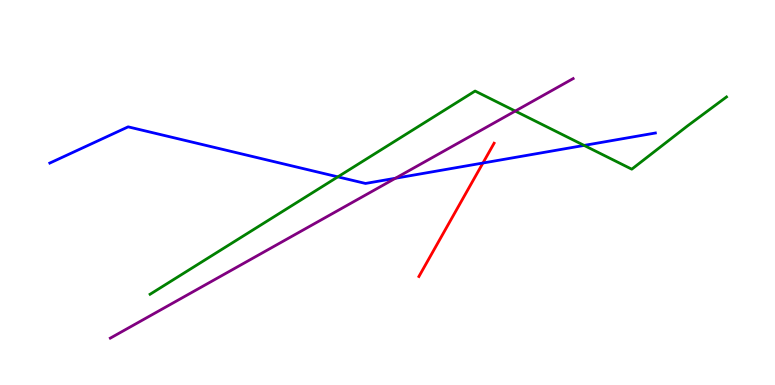[{'lines': ['blue', 'red'], 'intersections': [{'x': 6.23, 'y': 5.77}]}, {'lines': ['green', 'red'], 'intersections': []}, {'lines': ['purple', 'red'], 'intersections': []}, {'lines': ['blue', 'green'], 'intersections': [{'x': 4.36, 'y': 5.41}, {'x': 7.54, 'y': 6.22}]}, {'lines': ['blue', 'purple'], 'intersections': [{'x': 5.1, 'y': 5.37}]}, {'lines': ['green', 'purple'], 'intersections': [{'x': 6.65, 'y': 7.12}]}]